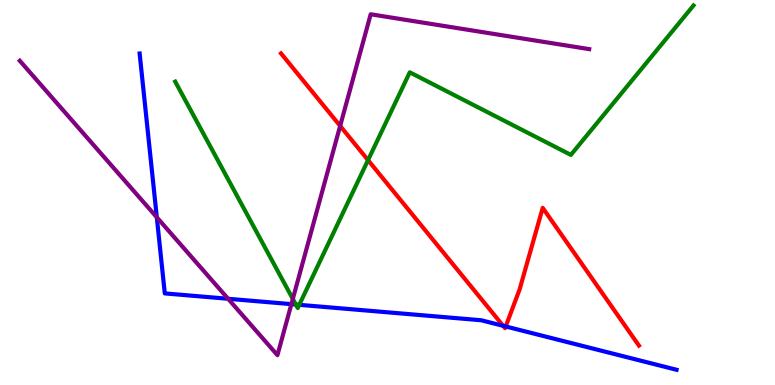[{'lines': ['blue', 'red'], 'intersections': [{'x': 6.49, 'y': 1.54}, {'x': 6.53, 'y': 1.52}]}, {'lines': ['green', 'red'], 'intersections': [{'x': 4.75, 'y': 5.84}]}, {'lines': ['purple', 'red'], 'intersections': [{'x': 4.39, 'y': 6.73}]}, {'lines': ['blue', 'green'], 'intersections': [{'x': 3.82, 'y': 2.09}, {'x': 3.86, 'y': 2.08}]}, {'lines': ['blue', 'purple'], 'intersections': [{'x': 2.02, 'y': 4.36}, {'x': 2.94, 'y': 2.24}, {'x': 3.76, 'y': 2.1}]}, {'lines': ['green', 'purple'], 'intersections': [{'x': 3.78, 'y': 2.24}]}]